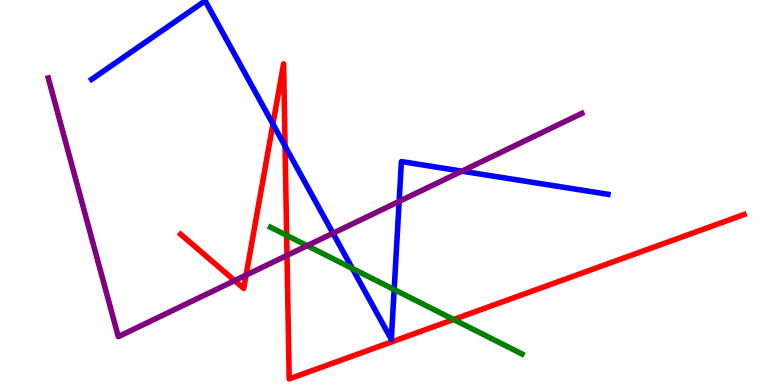[{'lines': ['blue', 'red'], 'intersections': [{'x': 3.52, 'y': 6.78}, {'x': 3.68, 'y': 6.21}]}, {'lines': ['green', 'red'], 'intersections': [{'x': 3.7, 'y': 3.89}, {'x': 5.85, 'y': 1.7}]}, {'lines': ['purple', 'red'], 'intersections': [{'x': 3.03, 'y': 2.71}, {'x': 3.18, 'y': 2.85}, {'x': 3.7, 'y': 3.37}]}, {'lines': ['blue', 'green'], 'intersections': [{'x': 4.55, 'y': 3.03}, {'x': 5.09, 'y': 2.48}]}, {'lines': ['blue', 'purple'], 'intersections': [{'x': 4.3, 'y': 3.94}, {'x': 5.15, 'y': 4.77}, {'x': 5.96, 'y': 5.55}]}, {'lines': ['green', 'purple'], 'intersections': [{'x': 3.96, 'y': 3.62}]}]